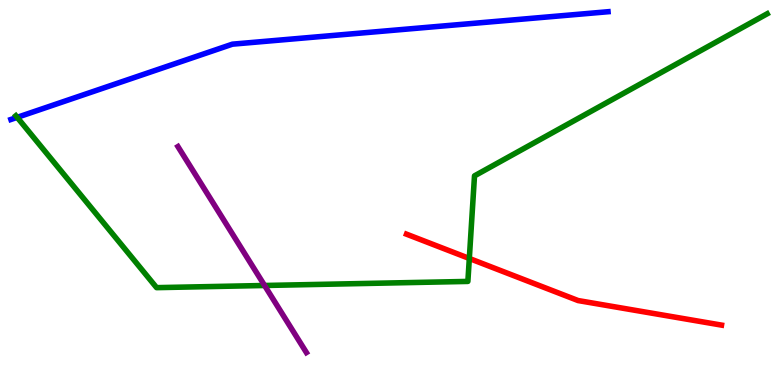[{'lines': ['blue', 'red'], 'intersections': []}, {'lines': ['green', 'red'], 'intersections': [{'x': 6.06, 'y': 3.29}]}, {'lines': ['purple', 'red'], 'intersections': []}, {'lines': ['blue', 'green'], 'intersections': [{'x': 0.222, 'y': 6.95}]}, {'lines': ['blue', 'purple'], 'intersections': []}, {'lines': ['green', 'purple'], 'intersections': [{'x': 3.41, 'y': 2.58}]}]